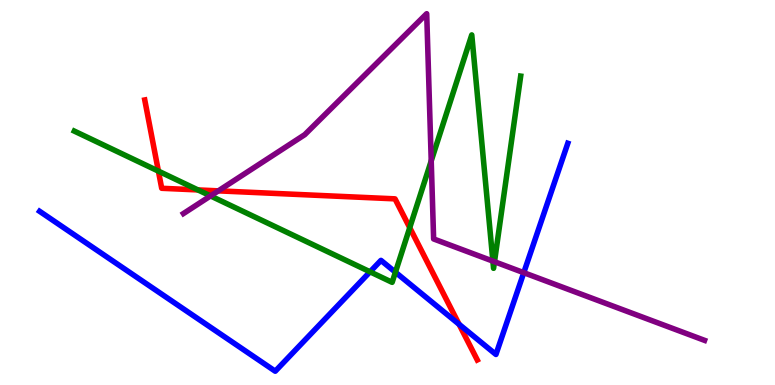[{'lines': ['blue', 'red'], 'intersections': [{'x': 5.92, 'y': 1.58}]}, {'lines': ['green', 'red'], 'intersections': [{'x': 2.04, 'y': 5.56}, {'x': 2.55, 'y': 5.07}, {'x': 5.29, 'y': 4.09}]}, {'lines': ['purple', 'red'], 'intersections': [{'x': 2.82, 'y': 5.04}]}, {'lines': ['blue', 'green'], 'intersections': [{'x': 4.77, 'y': 2.94}, {'x': 5.1, 'y': 2.93}]}, {'lines': ['blue', 'purple'], 'intersections': [{'x': 6.76, 'y': 2.92}]}, {'lines': ['green', 'purple'], 'intersections': [{'x': 2.72, 'y': 4.91}, {'x': 5.56, 'y': 5.82}, {'x': 6.36, 'y': 3.22}, {'x': 6.38, 'y': 3.2}]}]